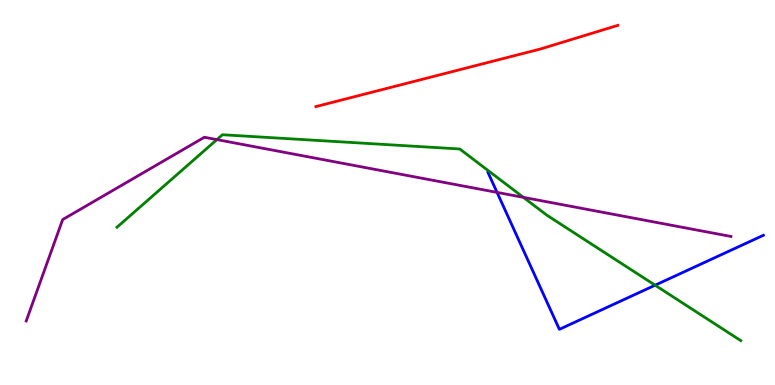[{'lines': ['blue', 'red'], 'intersections': []}, {'lines': ['green', 'red'], 'intersections': []}, {'lines': ['purple', 'red'], 'intersections': []}, {'lines': ['blue', 'green'], 'intersections': [{'x': 8.45, 'y': 2.59}]}, {'lines': ['blue', 'purple'], 'intersections': [{'x': 6.41, 'y': 5.0}]}, {'lines': ['green', 'purple'], 'intersections': [{'x': 2.8, 'y': 6.37}, {'x': 6.75, 'y': 4.87}]}]